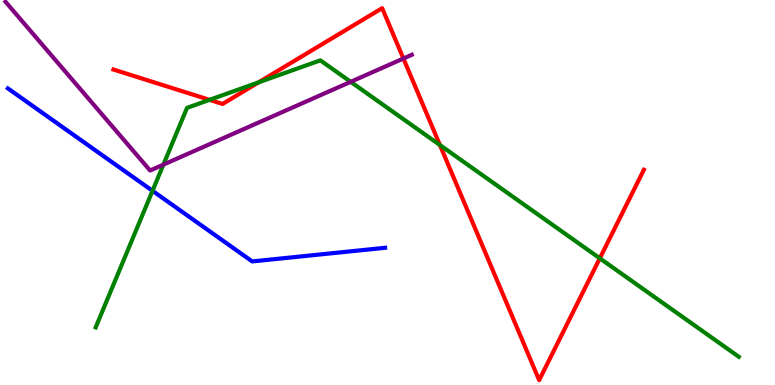[{'lines': ['blue', 'red'], 'intersections': []}, {'lines': ['green', 'red'], 'intersections': [{'x': 2.7, 'y': 7.41}, {'x': 3.34, 'y': 7.86}, {'x': 5.68, 'y': 6.23}, {'x': 7.74, 'y': 3.29}]}, {'lines': ['purple', 'red'], 'intersections': [{'x': 5.21, 'y': 8.48}]}, {'lines': ['blue', 'green'], 'intersections': [{'x': 1.97, 'y': 5.04}]}, {'lines': ['blue', 'purple'], 'intersections': []}, {'lines': ['green', 'purple'], 'intersections': [{'x': 2.11, 'y': 5.72}, {'x': 4.52, 'y': 7.87}]}]